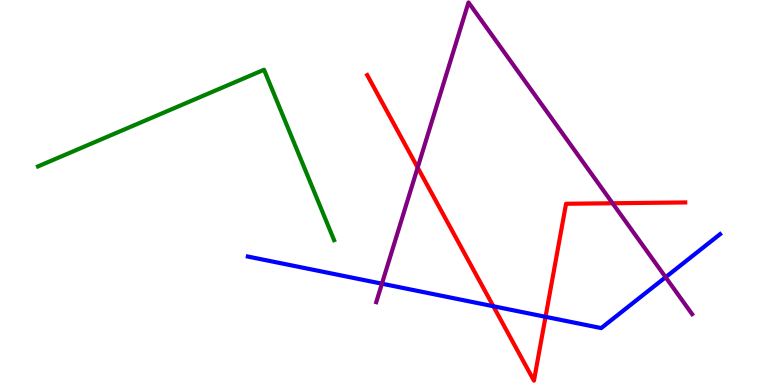[{'lines': ['blue', 'red'], 'intersections': [{'x': 6.37, 'y': 2.05}, {'x': 7.04, 'y': 1.77}]}, {'lines': ['green', 'red'], 'intersections': []}, {'lines': ['purple', 'red'], 'intersections': [{'x': 5.39, 'y': 5.65}, {'x': 7.9, 'y': 4.72}]}, {'lines': ['blue', 'green'], 'intersections': []}, {'lines': ['blue', 'purple'], 'intersections': [{'x': 4.93, 'y': 2.63}, {'x': 8.59, 'y': 2.8}]}, {'lines': ['green', 'purple'], 'intersections': []}]